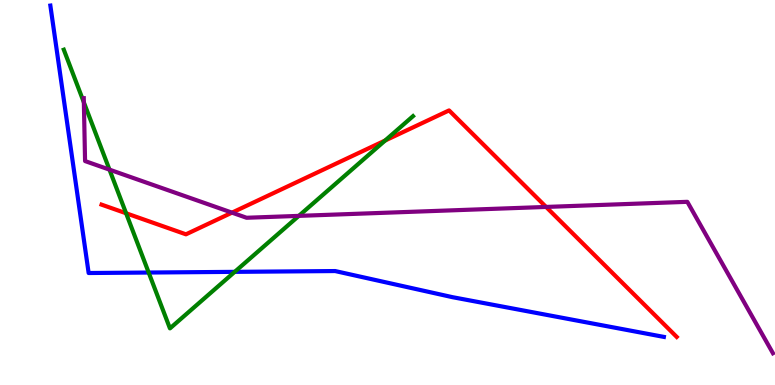[{'lines': ['blue', 'red'], 'intersections': []}, {'lines': ['green', 'red'], 'intersections': [{'x': 1.63, 'y': 4.46}, {'x': 4.97, 'y': 6.35}]}, {'lines': ['purple', 'red'], 'intersections': [{'x': 2.99, 'y': 4.48}, {'x': 7.05, 'y': 4.63}]}, {'lines': ['blue', 'green'], 'intersections': [{'x': 1.92, 'y': 2.92}, {'x': 3.03, 'y': 2.94}]}, {'lines': ['blue', 'purple'], 'intersections': []}, {'lines': ['green', 'purple'], 'intersections': [{'x': 1.08, 'y': 7.34}, {'x': 1.41, 'y': 5.59}, {'x': 3.86, 'y': 4.39}]}]